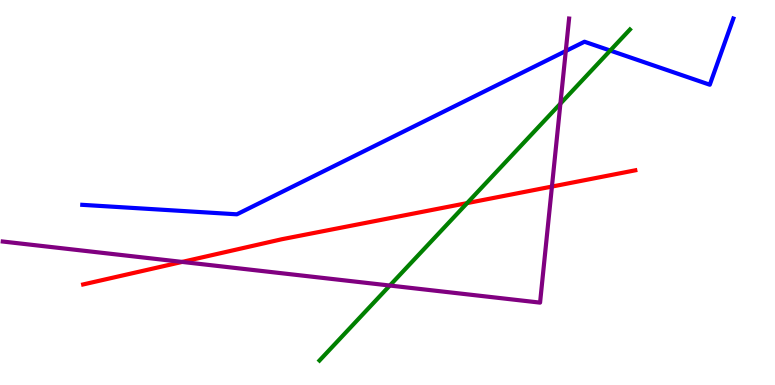[{'lines': ['blue', 'red'], 'intersections': []}, {'lines': ['green', 'red'], 'intersections': [{'x': 6.03, 'y': 4.72}]}, {'lines': ['purple', 'red'], 'intersections': [{'x': 2.35, 'y': 3.2}, {'x': 7.12, 'y': 5.15}]}, {'lines': ['blue', 'green'], 'intersections': [{'x': 7.87, 'y': 8.69}]}, {'lines': ['blue', 'purple'], 'intersections': [{'x': 7.3, 'y': 8.67}]}, {'lines': ['green', 'purple'], 'intersections': [{'x': 5.03, 'y': 2.58}, {'x': 7.23, 'y': 7.31}]}]